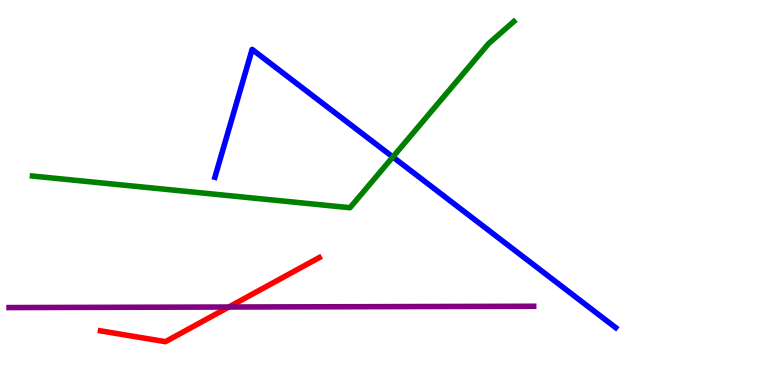[{'lines': ['blue', 'red'], 'intersections': []}, {'lines': ['green', 'red'], 'intersections': []}, {'lines': ['purple', 'red'], 'intersections': [{'x': 2.95, 'y': 2.03}]}, {'lines': ['blue', 'green'], 'intersections': [{'x': 5.07, 'y': 5.92}]}, {'lines': ['blue', 'purple'], 'intersections': []}, {'lines': ['green', 'purple'], 'intersections': []}]